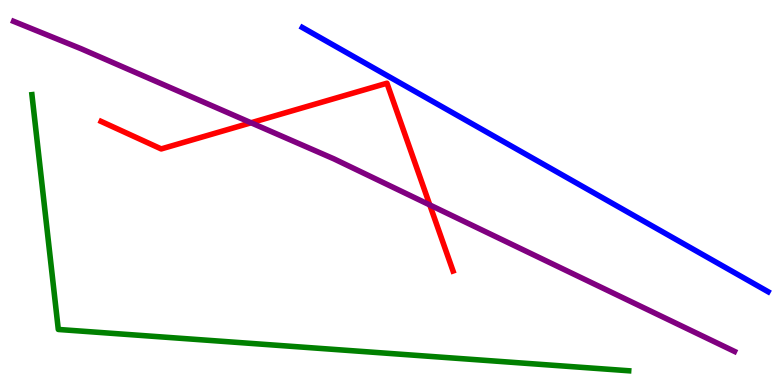[{'lines': ['blue', 'red'], 'intersections': []}, {'lines': ['green', 'red'], 'intersections': []}, {'lines': ['purple', 'red'], 'intersections': [{'x': 3.24, 'y': 6.81}, {'x': 5.55, 'y': 4.68}]}, {'lines': ['blue', 'green'], 'intersections': []}, {'lines': ['blue', 'purple'], 'intersections': []}, {'lines': ['green', 'purple'], 'intersections': []}]